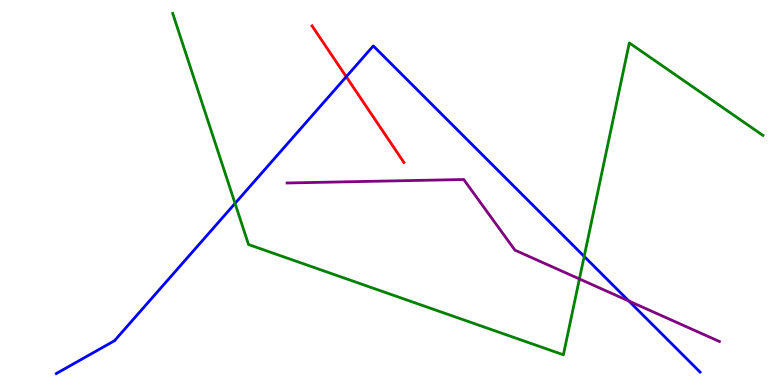[{'lines': ['blue', 'red'], 'intersections': [{'x': 4.47, 'y': 8.01}]}, {'lines': ['green', 'red'], 'intersections': []}, {'lines': ['purple', 'red'], 'intersections': []}, {'lines': ['blue', 'green'], 'intersections': [{'x': 3.03, 'y': 4.72}, {'x': 7.54, 'y': 3.34}]}, {'lines': ['blue', 'purple'], 'intersections': [{'x': 8.11, 'y': 2.18}]}, {'lines': ['green', 'purple'], 'intersections': [{'x': 7.48, 'y': 2.75}]}]